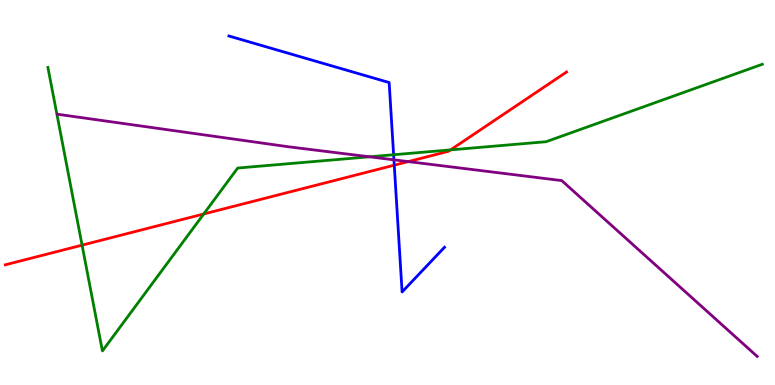[{'lines': ['blue', 'red'], 'intersections': [{'x': 5.09, 'y': 5.71}]}, {'lines': ['green', 'red'], 'intersections': [{'x': 1.06, 'y': 3.63}, {'x': 2.63, 'y': 4.44}, {'x': 5.81, 'y': 6.11}]}, {'lines': ['purple', 'red'], 'intersections': [{'x': 5.27, 'y': 5.8}]}, {'lines': ['blue', 'green'], 'intersections': [{'x': 5.08, 'y': 5.98}]}, {'lines': ['blue', 'purple'], 'intersections': [{'x': 5.08, 'y': 5.85}]}, {'lines': ['green', 'purple'], 'intersections': [{'x': 4.77, 'y': 5.93}]}]